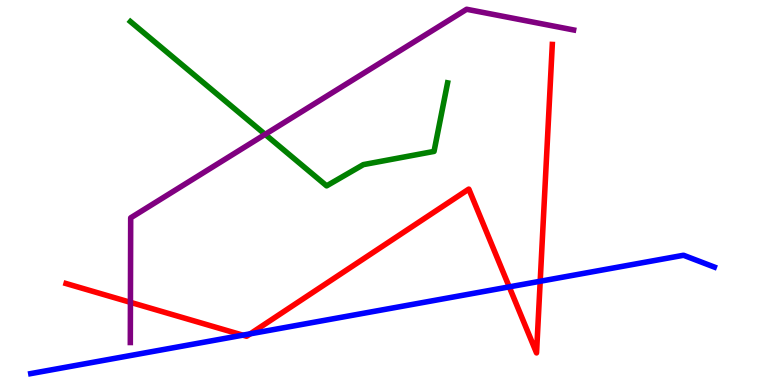[{'lines': ['blue', 'red'], 'intersections': [{'x': 3.13, 'y': 1.29}, {'x': 3.23, 'y': 1.33}, {'x': 6.57, 'y': 2.55}, {'x': 6.97, 'y': 2.69}]}, {'lines': ['green', 'red'], 'intersections': []}, {'lines': ['purple', 'red'], 'intersections': [{'x': 1.68, 'y': 2.15}]}, {'lines': ['blue', 'green'], 'intersections': []}, {'lines': ['blue', 'purple'], 'intersections': []}, {'lines': ['green', 'purple'], 'intersections': [{'x': 3.42, 'y': 6.51}]}]